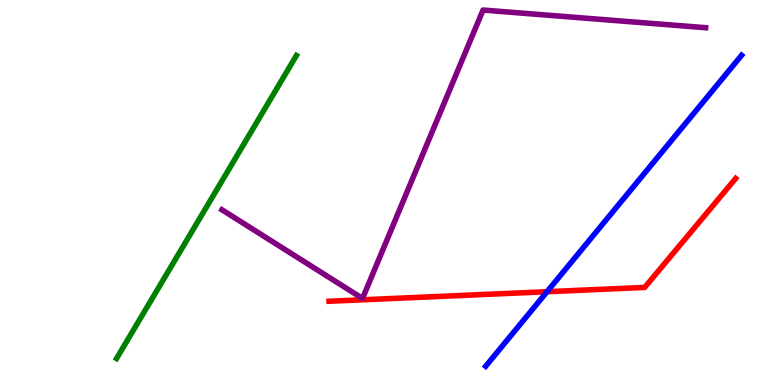[{'lines': ['blue', 'red'], 'intersections': [{'x': 7.06, 'y': 2.42}]}, {'lines': ['green', 'red'], 'intersections': []}, {'lines': ['purple', 'red'], 'intersections': []}, {'lines': ['blue', 'green'], 'intersections': []}, {'lines': ['blue', 'purple'], 'intersections': []}, {'lines': ['green', 'purple'], 'intersections': []}]